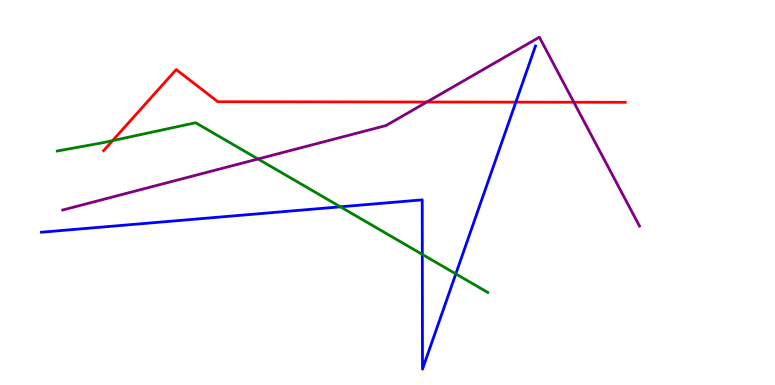[{'lines': ['blue', 'red'], 'intersections': [{'x': 6.66, 'y': 7.35}]}, {'lines': ['green', 'red'], 'intersections': [{'x': 1.45, 'y': 6.35}]}, {'lines': ['purple', 'red'], 'intersections': [{'x': 5.51, 'y': 7.35}, {'x': 7.4, 'y': 7.34}]}, {'lines': ['blue', 'green'], 'intersections': [{'x': 4.39, 'y': 4.63}, {'x': 5.45, 'y': 3.39}, {'x': 5.88, 'y': 2.89}]}, {'lines': ['blue', 'purple'], 'intersections': []}, {'lines': ['green', 'purple'], 'intersections': [{'x': 3.33, 'y': 5.87}]}]